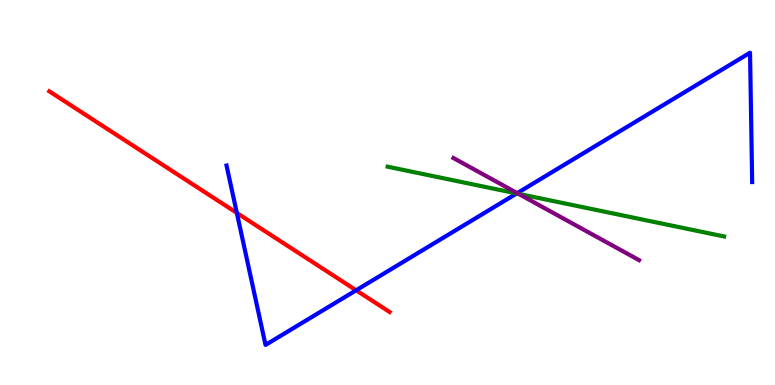[{'lines': ['blue', 'red'], 'intersections': [{'x': 3.06, 'y': 4.47}, {'x': 4.6, 'y': 2.46}]}, {'lines': ['green', 'red'], 'intersections': []}, {'lines': ['purple', 'red'], 'intersections': []}, {'lines': ['blue', 'green'], 'intersections': [{'x': 6.67, 'y': 4.98}]}, {'lines': ['blue', 'purple'], 'intersections': [{'x': 6.67, 'y': 4.98}]}, {'lines': ['green', 'purple'], 'intersections': [{'x': 6.69, 'y': 4.97}]}]